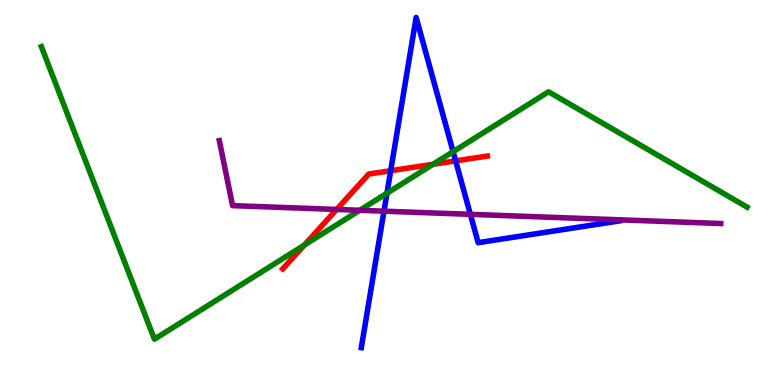[{'lines': ['blue', 'red'], 'intersections': [{'x': 5.04, 'y': 5.57}, {'x': 5.88, 'y': 5.82}]}, {'lines': ['green', 'red'], 'intersections': [{'x': 3.93, 'y': 3.63}, {'x': 5.59, 'y': 5.73}]}, {'lines': ['purple', 'red'], 'intersections': [{'x': 4.34, 'y': 4.56}]}, {'lines': ['blue', 'green'], 'intersections': [{'x': 4.99, 'y': 4.98}, {'x': 5.85, 'y': 6.06}]}, {'lines': ['blue', 'purple'], 'intersections': [{'x': 4.95, 'y': 4.51}, {'x': 6.07, 'y': 4.43}]}, {'lines': ['green', 'purple'], 'intersections': [{'x': 4.64, 'y': 4.54}]}]